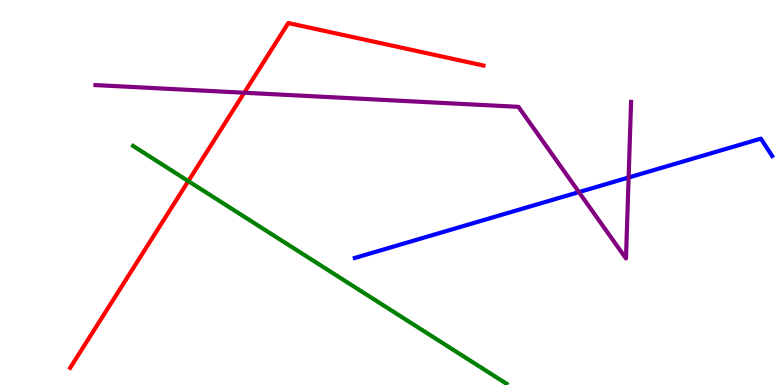[{'lines': ['blue', 'red'], 'intersections': []}, {'lines': ['green', 'red'], 'intersections': [{'x': 2.43, 'y': 5.3}]}, {'lines': ['purple', 'red'], 'intersections': [{'x': 3.15, 'y': 7.59}]}, {'lines': ['blue', 'green'], 'intersections': []}, {'lines': ['blue', 'purple'], 'intersections': [{'x': 7.47, 'y': 5.01}, {'x': 8.11, 'y': 5.39}]}, {'lines': ['green', 'purple'], 'intersections': []}]